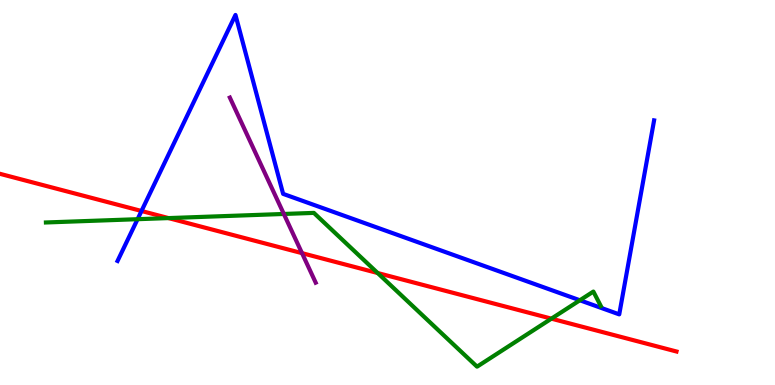[{'lines': ['blue', 'red'], 'intersections': [{'x': 1.83, 'y': 4.52}]}, {'lines': ['green', 'red'], 'intersections': [{'x': 2.17, 'y': 4.34}, {'x': 4.87, 'y': 2.91}, {'x': 7.11, 'y': 1.72}]}, {'lines': ['purple', 'red'], 'intersections': [{'x': 3.9, 'y': 3.42}]}, {'lines': ['blue', 'green'], 'intersections': [{'x': 1.78, 'y': 4.31}, {'x': 7.48, 'y': 2.2}]}, {'lines': ['blue', 'purple'], 'intersections': []}, {'lines': ['green', 'purple'], 'intersections': [{'x': 3.66, 'y': 4.44}]}]